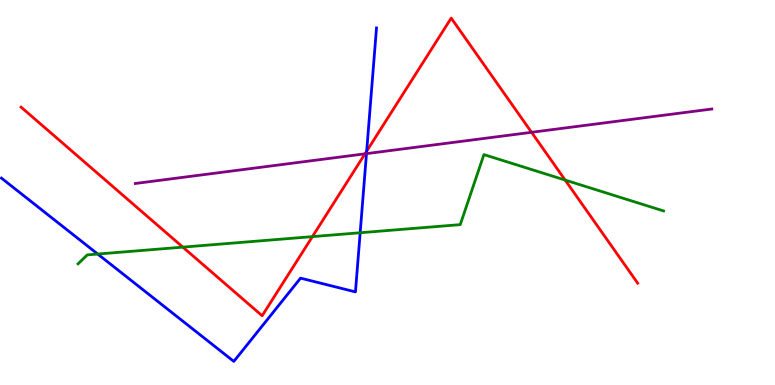[{'lines': ['blue', 'red'], 'intersections': [{'x': 4.73, 'y': 6.07}]}, {'lines': ['green', 'red'], 'intersections': [{'x': 2.36, 'y': 3.58}, {'x': 4.03, 'y': 3.85}, {'x': 7.29, 'y': 5.32}]}, {'lines': ['purple', 'red'], 'intersections': [{'x': 4.71, 'y': 6.0}, {'x': 6.86, 'y': 6.56}]}, {'lines': ['blue', 'green'], 'intersections': [{'x': 1.26, 'y': 3.4}, {'x': 4.65, 'y': 3.95}]}, {'lines': ['blue', 'purple'], 'intersections': [{'x': 4.73, 'y': 6.01}]}, {'lines': ['green', 'purple'], 'intersections': []}]